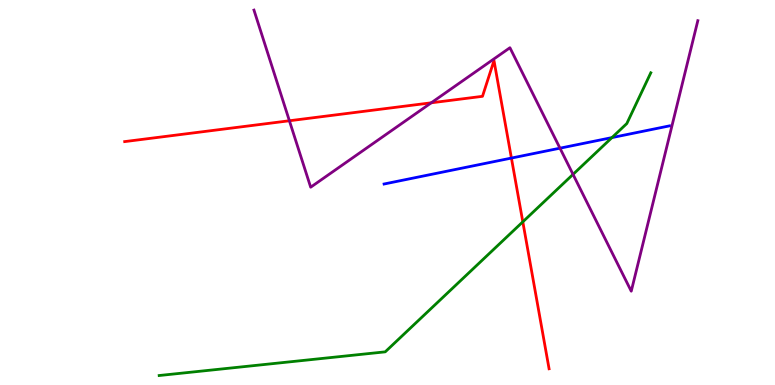[{'lines': ['blue', 'red'], 'intersections': [{'x': 6.6, 'y': 5.89}]}, {'lines': ['green', 'red'], 'intersections': [{'x': 6.75, 'y': 4.24}]}, {'lines': ['purple', 'red'], 'intersections': [{'x': 3.73, 'y': 6.86}, {'x': 5.56, 'y': 7.33}]}, {'lines': ['blue', 'green'], 'intersections': [{'x': 7.9, 'y': 6.43}]}, {'lines': ['blue', 'purple'], 'intersections': [{'x': 7.23, 'y': 6.15}]}, {'lines': ['green', 'purple'], 'intersections': [{'x': 7.39, 'y': 5.47}]}]